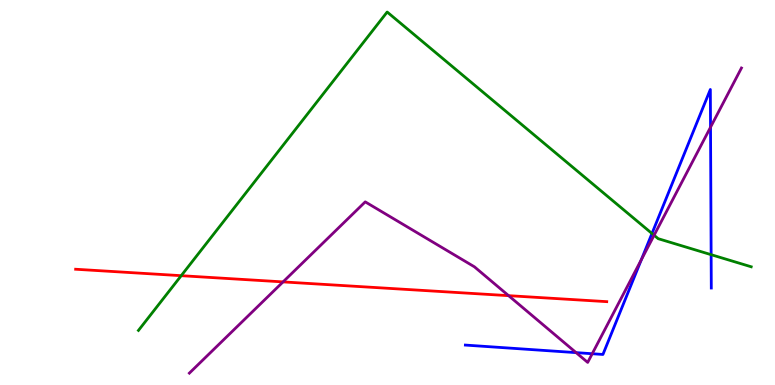[{'lines': ['blue', 'red'], 'intersections': []}, {'lines': ['green', 'red'], 'intersections': [{'x': 2.34, 'y': 2.84}]}, {'lines': ['purple', 'red'], 'intersections': [{'x': 3.65, 'y': 2.68}, {'x': 6.56, 'y': 2.32}]}, {'lines': ['blue', 'green'], 'intersections': [{'x': 8.41, 'y': 3.94}, {'x': 9.18, 'y': 3.39}]}, {'lines': ['blue', 'purple'], 'intersections': [{'x': 7.43, 'y': 0.841}, {'x': 7.64, 'y': 0.812}, {'x': 8.28, 'y': 3.25}, {'x': 9.17, 'y': 6.7}]}, {'lines': ['green', 'purple'], 'intersections': [{'x': 8.44, 'y': 3.89}]}]